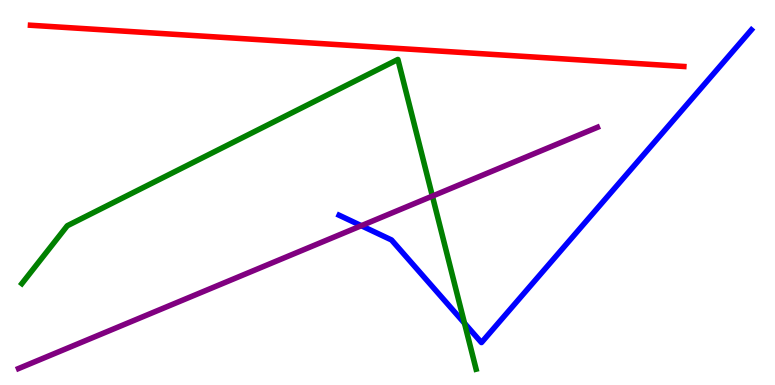[{'lines': ['blue', 'red'], 'intersections': []}, {'lines': ['green', 'red'], 'intersections': []}, {'lines': ['purple', 'red'], 'intersections': []}, {'lines': ['blue', 'green'], 'intersections': [{'x': 5.99, 'y': 1.6}]}, {'lines': ['blue', 'purple'], 'intersections': [{'x': 4.66, 'y': 4.14}]}, {'lines': ['green', 'purple'], 'intersections': [{'x': 5.58, 'y': 4.91}]}]